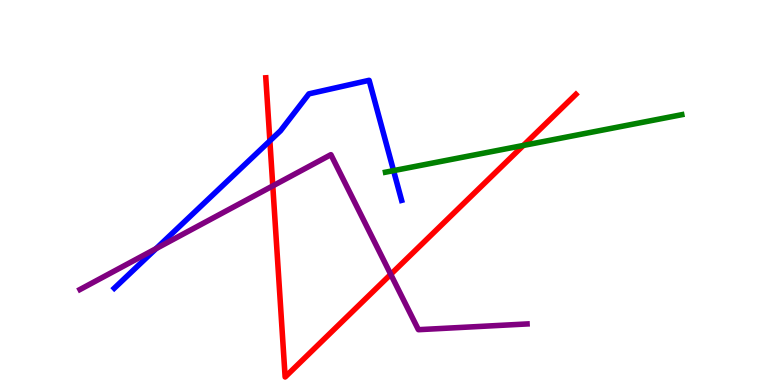[{'lines': ['blue', 'red'], 'intersections': [{'x': 3.48, 'y': 6.34}]}, {'lines': ['green', 'red'], 'intersections': [{'x': 6.75, 'y': 6.22}]}, {'lines': ['purple', 'red'], 'intersections': [{'x': 3.52, 'y': 5.17}, {'x': 5.04, 'y': 2.87}]}, {'lines': ['blue', 'green'], 'intersections': [{'x': 5.08, 'y': 5.57}]}, {'lines': ['blue', 'purple'], 'intersections': [{'x': 2.01, 'y': 3.54}]}, {'lines': ['green', 'purple'], 'intersections': []}]